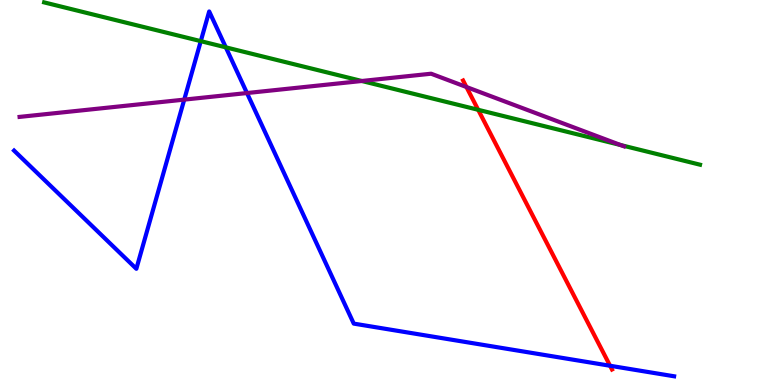[{'lines': ['blue', 'red'], 'intersections': [{'x': 7.87, 'y': 0.5}]}, {'lines': ['green', 'red'], 'intersections': [{'x': 6.17, 'y': 7.15}]}, {'lines': ['purple', 'red'], 'intersections': [{'x': 6.02, 'y': 7.74}]}, {'lines': ['blue', 'green'], 'intersections': [{'x': 2.59, 'y': 8.93}, {'x': 2.91, 'y': 8.77}]}, {'lines': ['blue', 'purple'], 'intersections': [{'x': 2.38, 'y': 7.41}, {'x': 3.19, 'y': 7.58}]}, {'lines': ['green', 'purple'], 'intersections': [{'x': 4.67, 'y': 7.9}, {'x': 8.01, 'y': 6.23}]}]